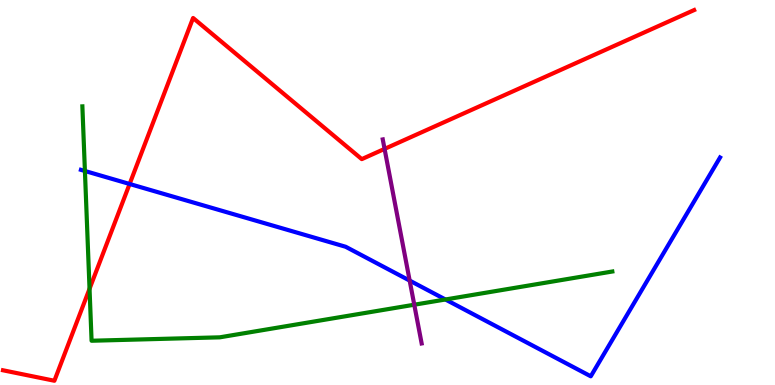[{'lines': ['blue', 'red'], 'intersections': [{'x': 1.67, 'y': 5.22}]}, {'lines': ['green', 'red'], 'intersections': [{'x': 1.16, 'y': 2.5}]}, {'lines': ['purple', 'red'], 'intersections': [{'x': 4.96, 'y': 6.13}]}, {'lines': ['blue', 'green'], 'intersections': [{'x': 1.1, 'y': 5.56}, {'x': 5.75, 'y': 2.22}]}, {'lines': ['blue', 'purple'], 'intersections': [{'x': 5.29, 'y': 2.71}]}, {'lines': ['green', 'purple'], 'intersections': [{'x': 5.35, 'y': 2.09}]}]